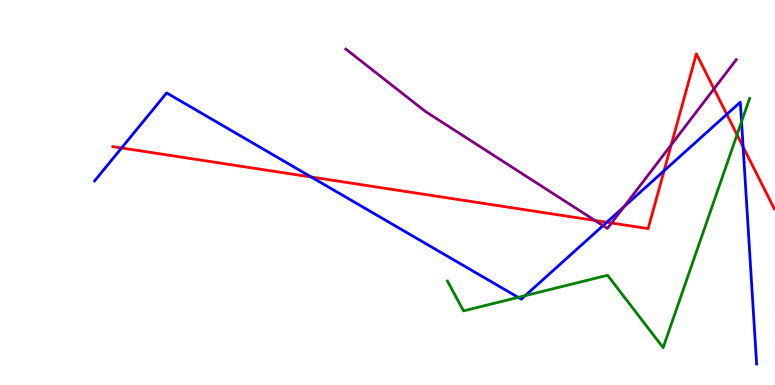[{'lines': ['blue', 'red'], 'intersections': [{'x': 1.57, 'y': 6.16}, {'x': 4.02, 'y': 5.4}, {'x': 7.83, 'y': 4.23}, {'x': 8.57, 'y': 5.57}, {'x': 9.38, 'y': 7.03}, {'x': 9.59, 'y': 6.19}]}, {'lines': ['green', 'red'], 'intersections': [{'x': 9.51, 'y': 6.5}]}, {'lines': ['purple', 'red'], 'intersections': [{'x': 7.68, 'y': 4.27}, {'x': 7.89, 'y': 4.21}, {'x': 8.66, 'y': 6.24}, {'x': 9.21, 'y': 7.69}]}, {'lines': ['blue', 'green'], 'intersections': [{'x': 6.69, 'y': 2.28}, {'x': 6.78, 'y': 2.32}, {'x': 9.57, 'y': 6.84}]}, {'lines': ['blue', 'purple'], 'intersections': [{'x': 7.78, 'y': 4.14}, {'x': 8.05, 'y': 4.62}]}, {'lines': ['green', 'purple'], 'intersections': []}]